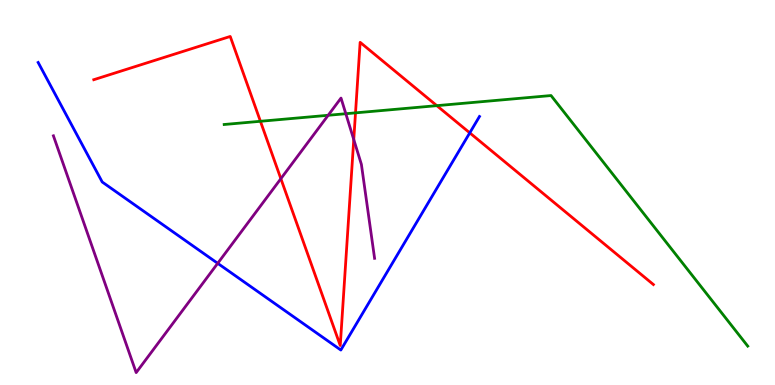[{'lines': ['blue', 'red'], 'intersections': [{'x': 6.06, 'y': 6.55}]}, {'lines': ['green', 'red'], 'intersections': [{'x': 3.36, 'y': 6.85}, {'x': 4.59, 'y': 7.07}, {'x': 5.64, 'y': 7.26}]}, {'lines': ['purple', 'red'], 'intersections': [{'x': 3.62, 'y': 5.36}, {'x': 4.56, 'y': 6.38}]}, {'lines': ['blue', 'green'], 'intersections': []}, {'lines': ['blue', 'purple'], 'intersections': [{'x': 2.81, 'y': 3.16}]}, {'lines': ['green', 'purple'], 'intersections': [{'x': 4.23, 'y': 7.01}, {'x': 4.46, 'y': 7.05}]}]